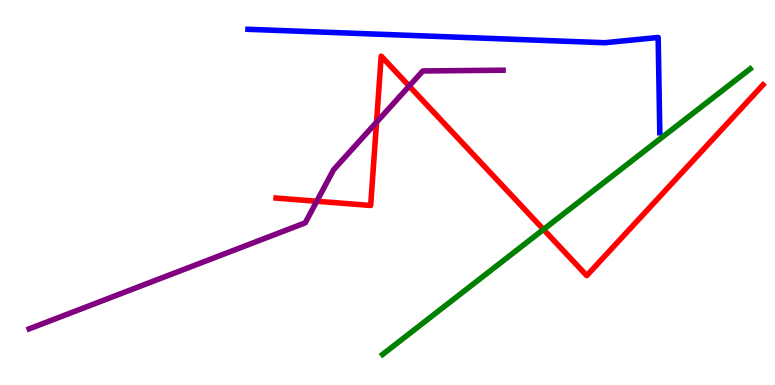[{'lines': ['blue', 'red'], 'intersections': []}, {'lines': ['green', 'red'], 'intersections': [{'x': 7.01, 'y': 4.04}]}, {'lines': ['purple', 'red'], 'intersections': [{'x': 4.09, 'y': 4.77}, {'x': 4.86, 'y': 6.83}, {'x': 5.28, 'y': 7.76}]}, {'lines': ['blue', 'green'], 'intersections': []}, {'lines': ['blue', 'purple'], 'intersections': []}, {'lines': ['green', 'purple'], 'intersections': []}]